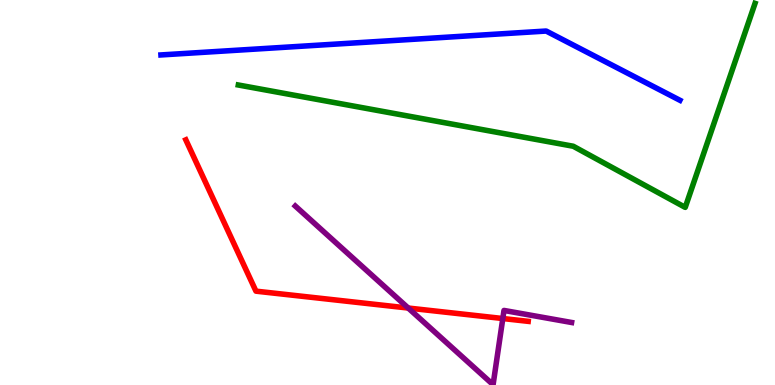[{'lines': ['blue', 'red'], 'intersections': []}, {'lines': ['green', 'red'], 'intersections': []}, {'lines': ['purple', 'red'], 'intersections': [{'x': 5.27, 'y': 2.0}, {'x': 6.49, 'y': 1.73}]}, {'lines': ['blue', 'green'], 'intersections': []}, {'lines': ['blue', 'purple'], 'intersections': []}, {'lines': ['green', 'purple'], 'intersections': []}]